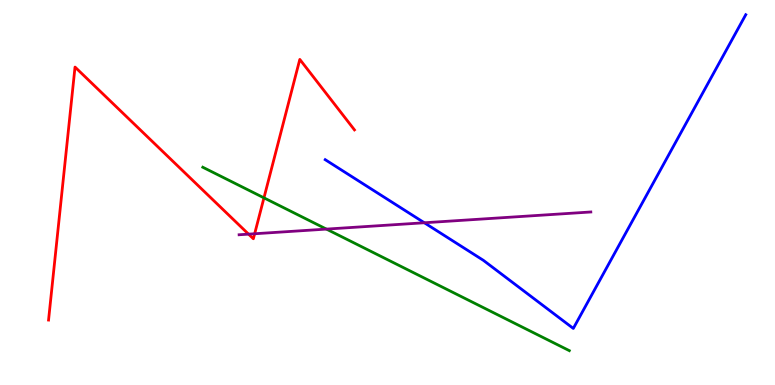[{'lines': ['blue', 'red'], 'intersections': []}, {'lines': ['green', 'red'], 'intersections': [{'x': 3.41, 'y': 4.86}]}, {'lines': ['purple', 'red'], 'intersections': [{'x': 3.21, 'y': 3.92}, {'x': 3.29, 'y': 3.93}]}, {'lines': ['blue', 'green'], 'intersections': []}, {'lines': ['blue', 'purple'], 'intersections': [{'x': 5.48, 'y': 4.21}]}, {'lines': ['green', 'purple'], 'intersections': [{'x': 4.21, 'y': 4.05}]}]